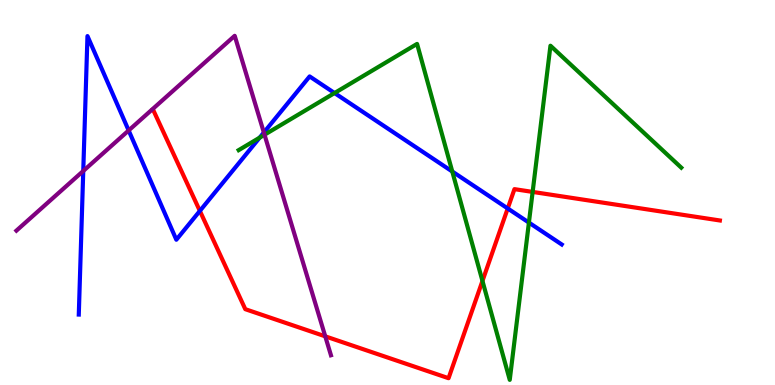[{'lines': ['blue', 'red'], 'intersections': [{'x': 2.58, 'y': 4.52}, {'x': 6.55, 'y': 4.59}]}, {'lines': ['green', 'red'], 'intersections': [{'x': 6.23, 'y': 2.7}, {'x': 6.87, 'y': 5.02}]}, {'lines': ['purple', 'red'], 'intersections': [{'x': 4.2, 'y': 1.26}]}, {'lines': ['blue', 'green'], 'intersections': [{'x': 3.35, 'y': 6.43}, {'x': 4.32, 'y': 7.58}, {'x': 5.84, 'y': 5.55}, {'x': 6.82, 'y': 4.22}]}, {'lines': ['blue', 'purple'], 'intersections': [{'x': 1.07, 'y': 5.56}, {'x': 1.66, 'y': 6.61}, {'x': 3.4, 'y': 6.56}]}, {'lines': ['green', 'purple'], 'intersections': [{'x': 3.41, 'y': 6.5}]}]